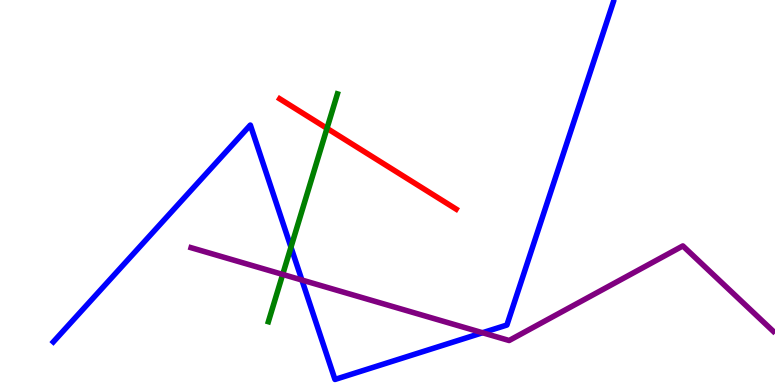[{'lines': ['blue', 'red'], 'intersections': []}, {'lines': ['green', 'red'], 'intersections': [{'x': 4.22, 'y': 6.67}]}, {'lines': ['purple', 'red'], 'intersections': []}, {'lines': ['blue', 'green'], 'intersections': [{'x': 3.75, 'y': 3.58}]}, {'lines': ['blue', 'purple'], 'intersections': [{'x': 3.9, 'y': 2.73}, {'x': 6.23, 'y': 1.36}]}, {'lines': ['green', 'purple'], 'intersections': [{'x': 3.65, 'y': 2.87}]}]